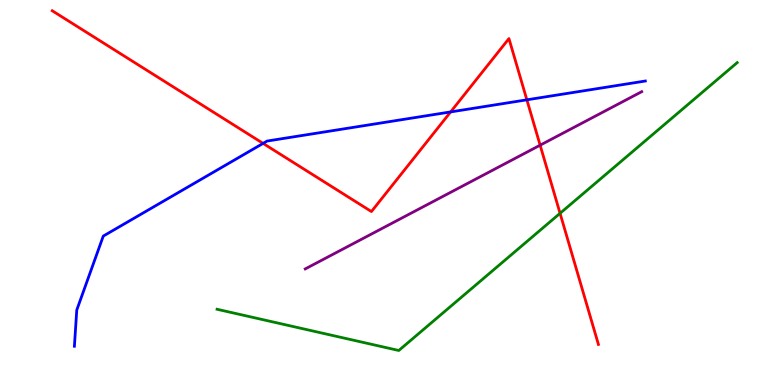[{'lines': ['blue', 'red'], 'intersections': [{'x': 3.39, 'y': 6.28}, {'x': 5.81, 'y': 7.09}, {'x': 6.8, 'y': 7.41}]}, {'lines': ['green', 'red'], 'intersections': [{'x': 7.23, 'y': 4.46}]}, {'lines': ['purple', 'red'], 'intersections': [{'x': 6.97, 'y': 6.23}]}, {'lines': ['blue', 'green'], 'intersections': []}, {'lines': ['blue', 'purple'], 'intersections': []}, {'lines': ['green', 'purple'], 'intersections': []}]